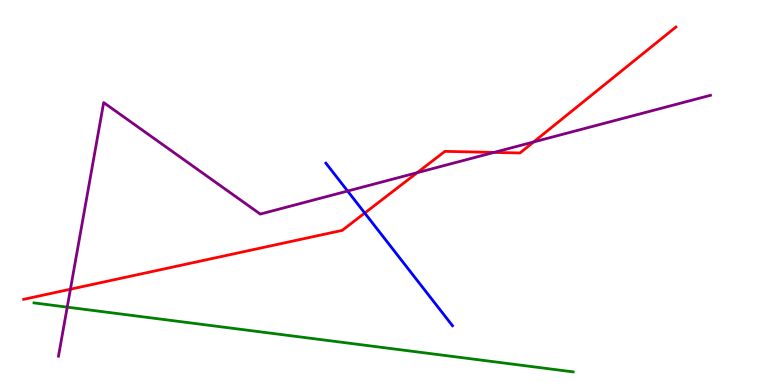[{'lines': ['blue', 'red'], 'intersections': [{'x': 4.71, 'y': 4.47}]}, {'lines': ['green', 'red'], 'intersections': []}, {'lines': ['purple', 'red'], 'intersections': [{'x': 0.909, 'y': 2.49}, {'x': 5.38, 'y': 5.51}, {'x': 6.37, 'y': 6.04}, {'x': 6.89, 'y': 6.31}]}, {'lines': ['blue', 'green'], 'intersections': []}, {'lines': ['blue', 'purple'], 'intersections': [{'x': 4.49, 'y': 5.04}]}, {'lines': ['green', 'purple'], 'intersections': [{'x': 0.867, 'y': 2.02}]}]